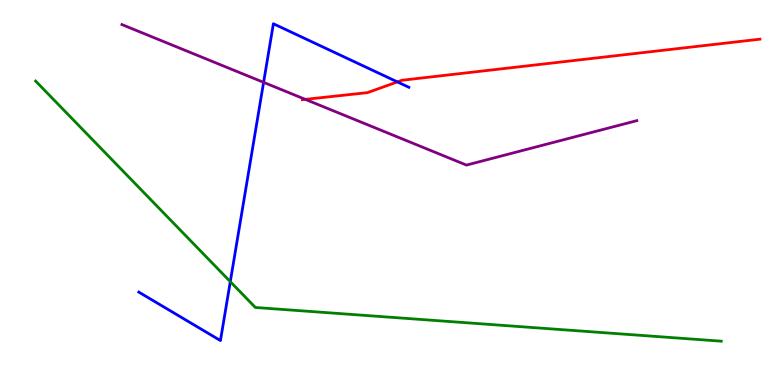[{'lines': ['blue', 'red'], 'intersections': [{'x': 5.13, 'y': 7.87}]}, {'lines': ['green', 'red'], 'intersections': []}, {'lines': ['purple', 'red'], 'intersections': [{'x': 3.94, 'y': 7.42}]}, {'lines': ['blue', 'green'], 'intersections': [{'x': 2.97, 'y': 2.68}]}, {'lines': ['blue', 'purple'], 'intersections': [{'x': 3.4, 'y': 7.86}]}, {'lines': ['green', 'purple'], 'intersections': []}]